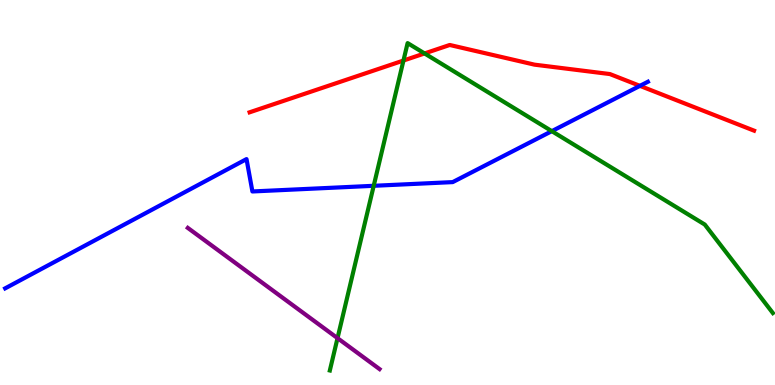[{'lines': ['blue', 'red'], 'intersections': [{'x': 8.26, 'y': 7.77}]}, {'lines': ['green', 'red'], 'intersections': [{'x': 5.21, 'y': 8.43}, {'x': 5.48, 'y': 8.61}]}, {'lines': ['purple', 'red'], 'intersections': []}, {'lines': ['blue', 'green'], 'intersections': [{'x': 4.82, 'y': 5.17}, {'x': 7.12, 'y': 6.59}]}, {'lines': ['blue', 'purple'], 'intersections': []}, {'lines': ['green', 'purple'], 'intersections': [{'x': 4.36, 'y': 1.22}]}]